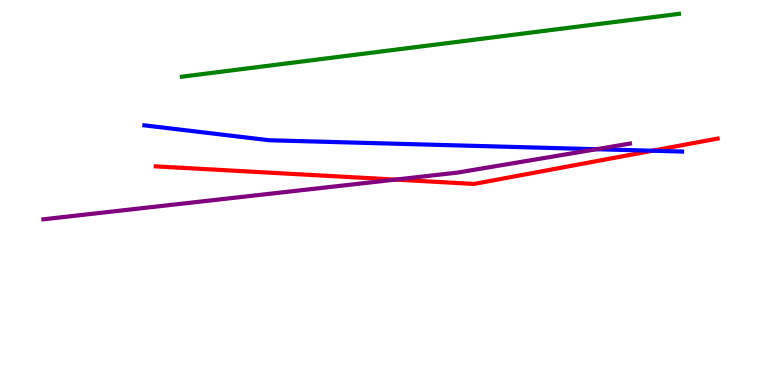[{'lines': ['blue', 'red'], 'intersections': [{'x': 8.42, 'y': 6.08}]}, {'lines': ['green', 'red'], 'intersections': []}, {'lines': ['purple', 'red'], 'intersections': [{'x': 5.1, 'y': 5.33}]}, {'lines': ['blue', 'green'], 'intersections': []}, {'lines': ['blue', 'purple'], 'intersections': [{'x': 7.7, 'y': 6.12}]}, {'lines': ['green', 'purple'], 'intersections': []}]